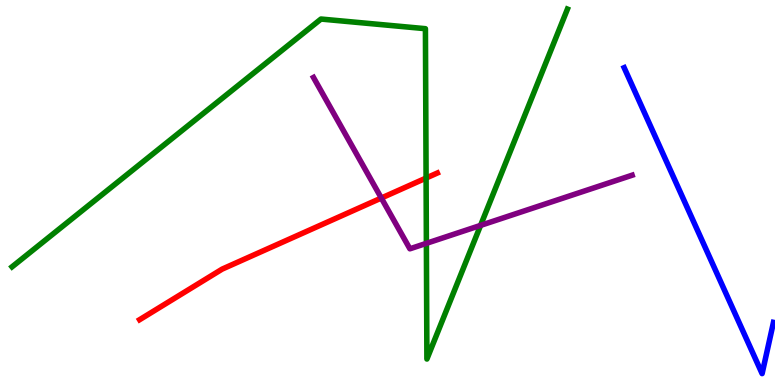[{'lines': ['blue', 'red'], 'intersections': []}, {'lines': ['green', 'red'], 'intersections': [{'x': 5.5, 'y': 5.38}]}, {'lines': ['purple', 'red'], 'intersections': [{'x': 4.92, 'y': 4.86}]}, {'lines': ['blue', 'green'], 'intersections': []}, {'lines': ['blue', 'purple'], 'intersections': []}, {'lines': ['green', 'purple'], 'intersections': [{'x': 5.5, 'y': 3.68}, {'x': 6.2, 'y': 4.15}]}]